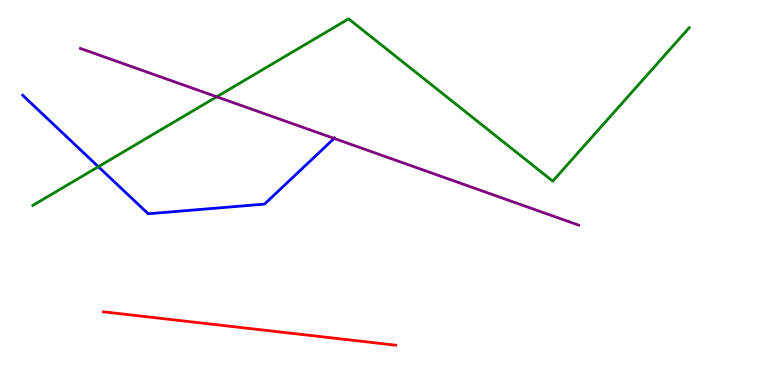[{'lines': ['blue', 'red'], 'intersections': []}, {'lines': ['green', 'red'], 'intersections': []}, {'lines': ['purple', 'red'], 'intersections': []}, {'lines': ['blue', 'green'], 'intersections': [{'x': 1.27, 'y': 5.67}]}, {'lines': ['blue', 'purple'], 'intersections': [{'x': 4.31, 'y': 6.4}]}, {'lines': ['green', 'purple'], 'intersections': [{'x': 2.8, 'y': 7.49}]}]